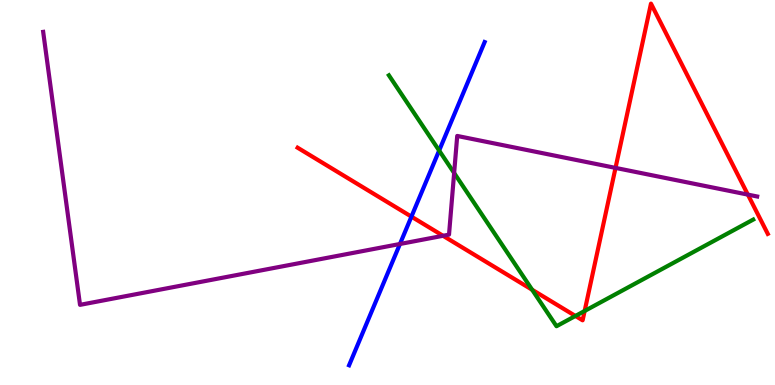[{'lines': ['blue', 'red'], 'intersections': [{'x': 5.31, 'y': 4.37}]}, {'lines': ['green', 'red'], 'intersections': [{'x': 6.87, 'y': 2.47}, {'x': 7.42, 'y': 1.79}, {'x': 7.54, 'y': 1.92}]}, {'lines': ['purple', 'red'], 'intersections': [{'x': 5.72, 'y': 3.88}, {'x': 7.94, 'y': 5.64}, {'x': 9.65, 'y': 4.95}]}, {'lines': ['blue', 'green'], 'intersections': [{'x': 5.67, 'y': 6.09}]}, {'lines': ['blue', 'purple'], 'intersections': [{'x': 5.16, 'y': 3.66}]}, {'lines': ['green', 'purple'], 'intersections': [{'x': 5.86, 'y': 5.51}]}]